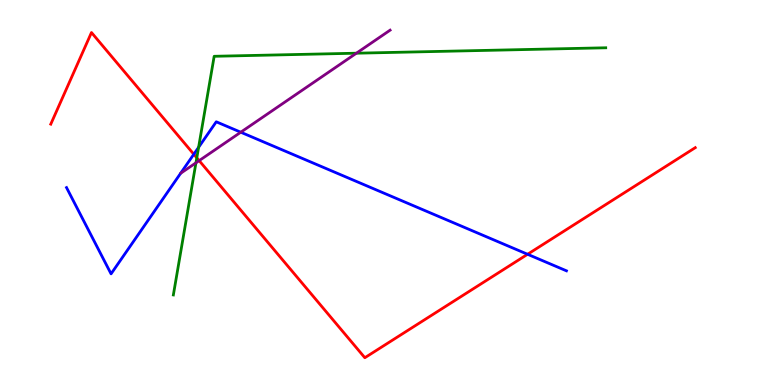[{'lines': ['blue', 'red'], 'intersections': [{'x': 2.5, 'y': 5.99}, {'x': 6.81, 'y': 3.4}]}, {'lines': ['green', 'red'], 'intersections': [{'x': 2.54, 'y': 5.9}]}, {'lines': ['purple', 'red'], 'intersections': [{'x': 2.57, 'y': 5.83}]}, {'lines': ['blue', 'green'], 'intersections': [{'x': 2.56, 'y': 6.17}]}, {'lines': ['blue', 'purple'], 'intersections': [{'x': 3.11, 'y': 6.57}]}, {'lines': ['green', 'purple'], 'intersections': [{'x': 2.53, 'y': 5.77}, {'x': 4.6, 'y': 8.62}]}]